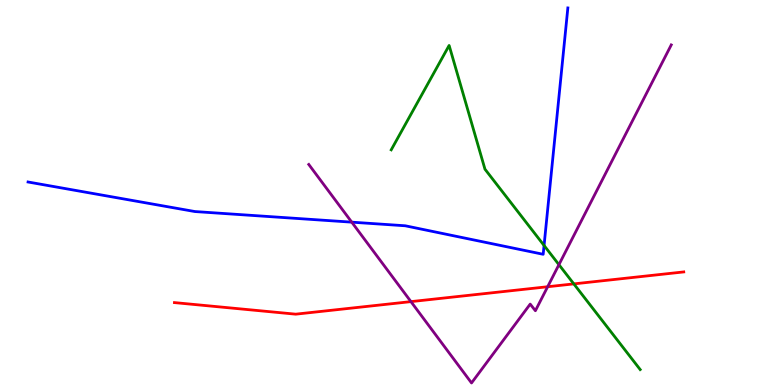[{'lines': ['blue', 'red'], 'intersections': []}, {'lines': ['green', 'red'], 'intersections': [{'x': 7.4, 'y': 2.63}]}, {'lines': ['purple', 'red'], 'intersections': [{'x': 5.3, 'y': 2.17}, {'x': 7.07, 'y': 2.55}]}, {'lines': ['blue', 'green'], 'intersections': [{'x': 7.02, 'y': 3.62}]}, {'lines': ['blue', 'purple'], 'intersections': [{'x': 4.54, 'y': 4.23}]}, {'lines': ['green', 'purple'], 'intersections': [{'x': 7.21, 'y': 3.13}]}]